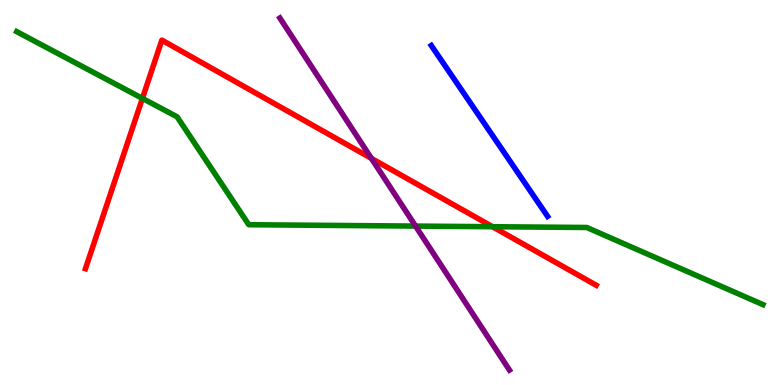[{'lines': ['blue', 'red'], 'intersections': []}, {'lines': ['green', 'red'], 'intersections': [{'x': 1.84, 'y': 7.44}, {'x': 6.35, 'y': 4.11}]}, {'lines': ['purple', 'red'], 'intersections': [{'x': 4.79, 'y': 5.89}]}, {'lines': ['blue', 'green'], 'intersections': []}, {'lines': ['blue', 'purple'], 'intersections': []}, {'lines': ['green', 'purple'], 'intersections': [{'x': 5.36, 'y': 4.13}]}]